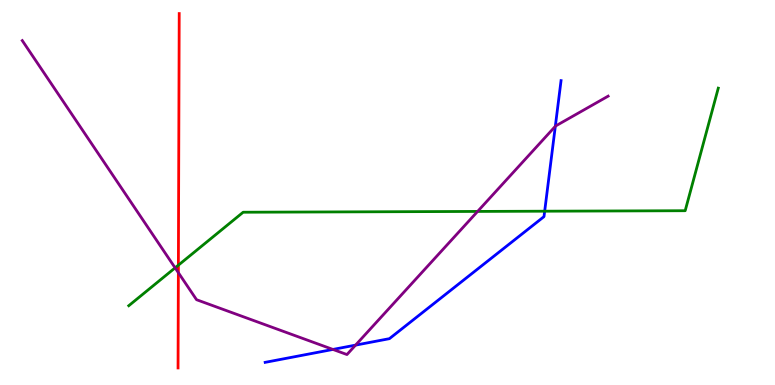[{'lines': ['blue', 'red'], 'intersections': []}, {'lines': ['green', 'red'], 'intersections': [{'x': 2.3, 'y': 3.11}]}, {'lines': ['purple', 'red'], 'intersections': [{'x': 2.3, 'y': 2.92}]}, {'lines': ['blue', 'green'], 'intersections': [{'x': 7.03, 'y': 4.51}]}, {'lines': ['blue', 'purple'], 'intersections': [{'x': 4.3, 'y': 0.924}, {'x': 4.59, 'y': 1.04}, {'x': 7.17, 'y': 6.72}]}, {'lines': ['green', 'purple'], 'intersections': [{'x': 2.26, 'y': 3.04}, {'x': 6.16, 'y': 4.51}]}]